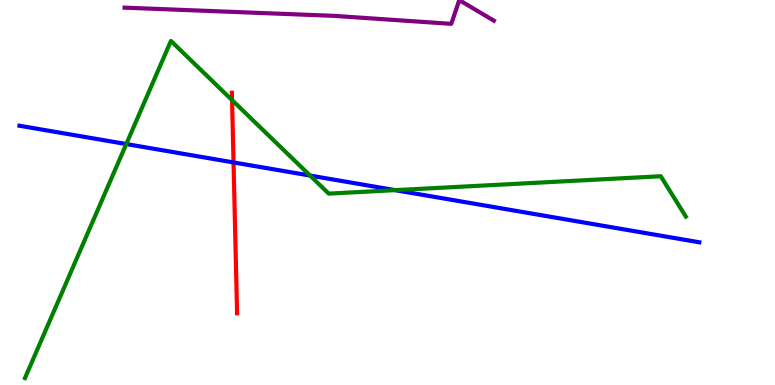[{'lines': ['blue', 'red'], 'intersections': [{'x': 3.01, 'y': 5.78}]}, {'lines': ['green', 'red'], 'intersections': [{'x': 2.99, 'y': 7.4}]}, {'lines': ['purple', 'red'], 'intersections': []}, {'lines': ['blue', 'green'], 'intersections': [{'x': 1.63, 'y': 6.26}, {'x': 4.0, 'y': 5.44}, {'x': 5.1, 'y': 5.06}]}, {'lines': ['blue', 'purple'], 'intersections': []}, {'lines': ['green', 'purple'], 'intersections': []}]